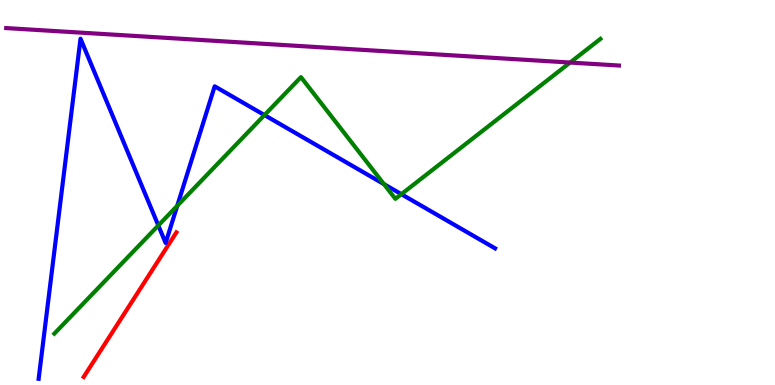[{'lines': ['blue', 'red'], 'intersections': []}, {'lines': ['green', 'red'], 'intersections': []}, {'lines': ['purple', 'red'], 'intersections': []}, {'lines': ['blue', 'green'], 'intersections': [{'x': 2.04, 'y': 4.14}, {'x': 2.29, 'y': 4.65}, {'x': 3.41, 'y': 7.01}, {'x': 4.95, 'y': 5.22}, {'x': 5.18, 'y': 4.96}]}, {'lines': ['blue', 'purple'], 'intersections': []}, {'lines': ['green', 'purple'], 'intersections': [{'x': 7.36, 'y': 8.38}]}]